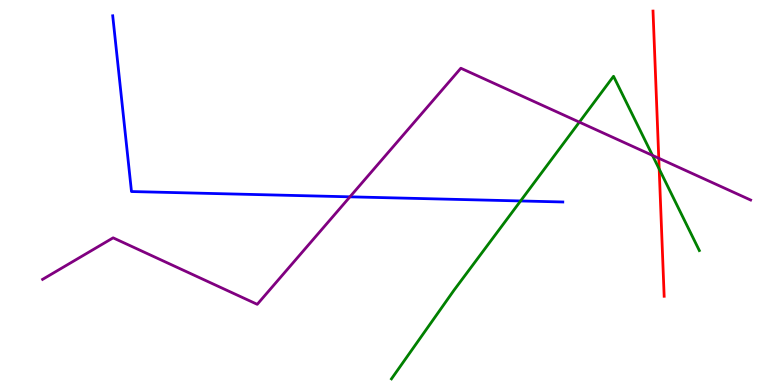[{'lines': ['blue', 'red'], 'intersections': []}, {'lines': ['green', 'red'], 'intersections': [{'x': 8.51, 'y': 5.61}]}, {'lines': ['purple', 'red'], 'intersections': [{'x': 8.5, 'y': 5.89}]}, {'lines': ['blue', 'green'], 'intersections': [{'x': 6.72, 'y': 4.78}]}, {'lines': ['blue', 'purple'], 'intersections': [{'x': 4.52, 'y': 4.89}]}, {'lines': ['green', 'purple'], 'intersections': [{'x': 7.48, 'y': 6.83}, {'x': 8.42, 'y': 5.96}]}]